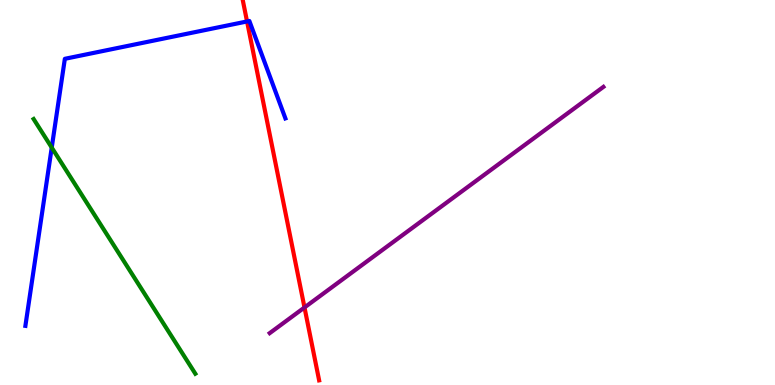[{'lines': ['blue', 'red'], 'intersections': [{'x': 3.19, 'y': 9.44}]}, {'lines': ['green', 'red'], 'intersections': []}, {'lines': ['purple', 'red'], 'intersections': [{'x': 3.93, 'y': 2.01}]}, {'lines': ['blue', 'green'], 'intersections': [{'x': 0.668, 'y': 6.17}]}, {'lines': ['blue', 'purple'], 'intersections': []}, {'lines': ['green', 'purple'], 'intersections': []}]